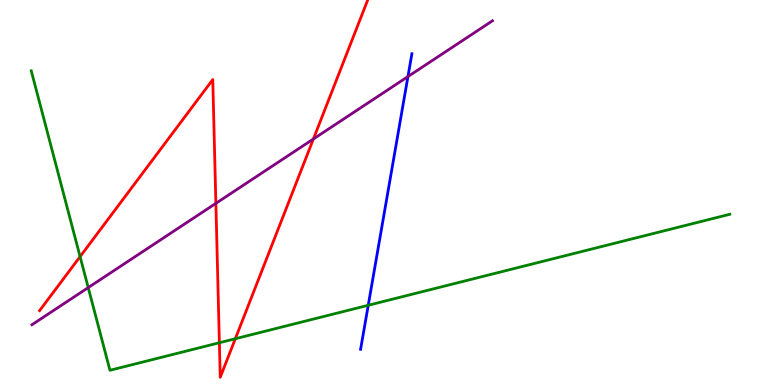[{'lines': ['blue', 'red'], 'intersections': []}, {'lines': ['green', 'red'], 'intersections': [{'x': 1.03, 'y': 3.33}, {'x': 2.83, 'y': 1.1}, {'x': 3.04, 'y': 1.2}]}, {'lines': ['purple', 'red'], 'intersections': [{'x': 2.79, 'y': 4.72}, {'x': 4.04, 'y': 6.39}]}, {'lines': ['blue', 'green'], 'intersections': [{'x': 4.75, 'y': 2.07}]}, {'lines': ['blue', 'purple'], 'intersections': [{'x': 5.26, 'y': 8.01}]}, {'lines': ['green', 'purple'], 'intersections': [{'x': 1.14, 'y': 2.53}]}]